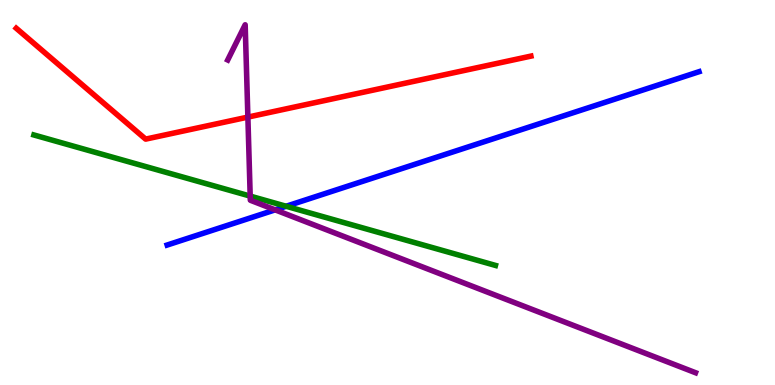[{'lines': ['blue', 'red'], 'intersections': []}, {'lines': ['green', 'red'], 'intersections': []}, {'lines': ['purple', 'red'], 'intersections': [{'x': 3.2, 'y': 6.96}]}, {'lines': ['blue', 'green'], 'intersections': [{'x': 3.69, 'y': 4.64}]}, {'lines': ['blue', 'purple'], 'intersections': [{'x': 3.55, 'y': 4.55}]}, {'lines': ['green', 'purple'], 'intersections': [{'x': 3.23, 'y': 4.91}]}]